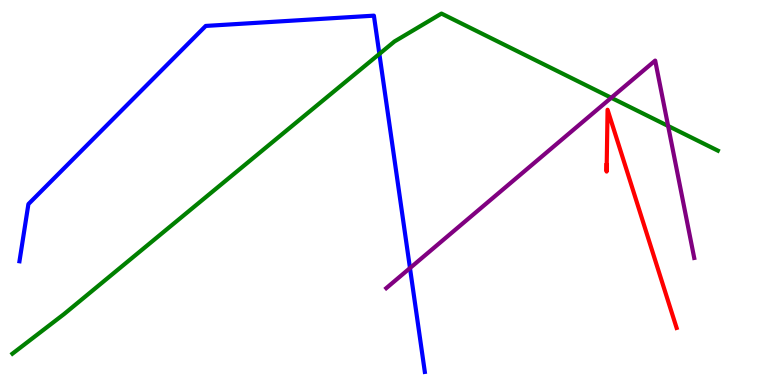[{'lines': ['blue', 'red'], 'intersections': []}, {'lines': ['green', 'red'], 'intersections': []}, {'lines': ['purple', 'red'], 'intersections': []}, {'lines': ['blue', 'green'], 'intersections': [{'x': 4.9, 'y': 8.6}]}, {'lines': ['blue', 'purple'], 'intersections': [{'x': 5.29, 'y': 3.04}]}, {'lines': ['green', 'purple'], 'intersections': [{'x': 7.89, 'y': 7.46}, {'x': 8.62, 'y': 6.73}]}]